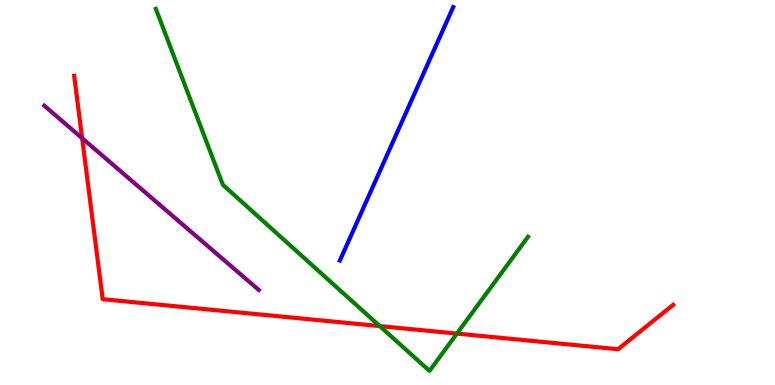[{'lines': ['blue', 'red'], 'intersections': []}, {'lines': ['green', 'red'], 'intersections': [{'x': 4.9, 'y': 1.53}, {'x': 5.9, 'y': 1.34}]}, {'lines': ['purple', 'red'], 'intersections': [{'x': 1.06, 'y': 6.41}]}, {'lines': ['blue', 'green'], 'intersections': []}, {'lines': ['blue', 'purple'], 'intersections': []}, {'lines': ['green', 'purple'], 'intersections': []}]